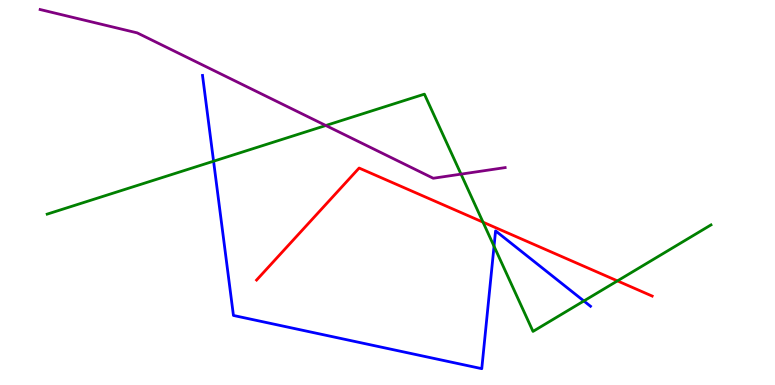[{'lines': ['blue', 'red'], 'intersections': []}, {'lines': ['green', 'red'], 'intersections': [{'x': 6.23, 'y': 4.23}, {'x': 7.97, 'y': 2.7}]}, {'lines': ['purple', 'red'], 'intersections': []}, {'lines': ['blue', 'green'], 'intersections': [{'x': 2.76, 'y': 5.81}, {'x': 6.37, 'y': 3.6}, {'x': 7.53, 'y': 2.18}]}, {'lines': ['blue', 'purple'], 'intersections': []}, {'lines': ['green', 'purple'], 'intersections': [{'x': 4.2, 'y': 6.74}, {'x': 5.95, 'y': 5.48}]}]